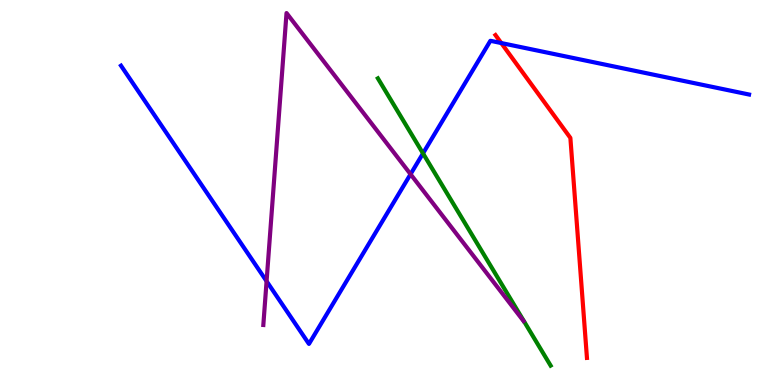[{'lines': ['blue', 'red'], 'intersections': [{'x': 6.47, 'y': 8.88}]}, {'lines': ['green', 'red'], 'intersections': []}, {'lines': ['purple', 'red'], 'intersections': []}, {'lines': ['blue', 'green'], 'intersections': [{'x': 5.46, 'y': 6.02}]}, {'lines': ['blue', 'purple'], 'intersections': [{'x': 3.44, 'y': 2.7}, {'x': 5.3, 'y': 5.48}]}, {'lines': ['green', 'purple'], 'intersections': []}]